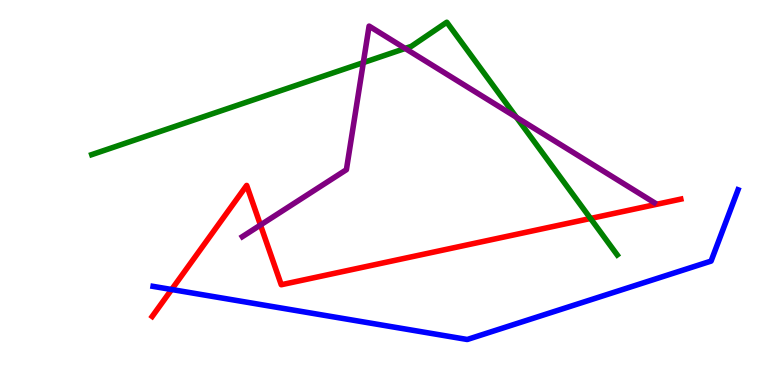[{'lines': ['blue', 'red'], 'intersections': [{'x': 2.21, 'y': 2.48}]}, {'lines': ['green', 'red'], 'intersections': [{'x': 7.62, 'y': 4.33}]}, {'lines': ['purple', 'red'], 'intersections': [{'x': 3.36, 'y': 4.16}]}, {'lines': ['blue', 'green'], 'intersections': []}, {'lines': ['blue', 'purple'], 'intersections': []}, {'lines': ['green', 'purple'], 'intersections': [{'x': 4.69, 'y': 8.37}, {'x': 5.23, 'y': 8.74}, {'x': 6.66, 'y': 6.95}]}]